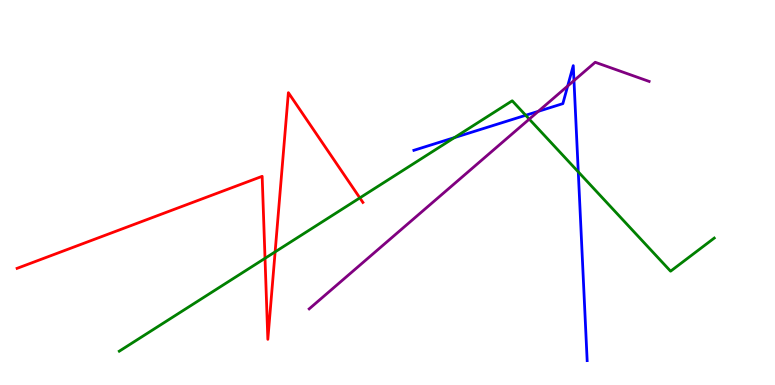[{'lines': ['blue', 'red'], 'intersections': []}, {'lines': ['green', 'red'], 'intersections': [{'x': 3.42, 'y': 3.29}, {'x': 3.55, 'y': 3.46}, {'x': 4.64, 'y': 4.86}]}, {'lines': ['purple', 'red'], 'intersections': []}, {'lines': ['blue', 'green'], 'intersections': [{'x': 5.86, 'y': 6.43}, {'x': 6.78, 'y': 7.01}, {'x': 7.46, 'y': 5.54}]}, {'lines': ['blue', 'purple'], 'intersections': [{'x': 6.95, 'y': 7.11}, {'x': 7.32, 'y': 7.77}, {'x': 7.41, 'y': 7.91}]}, {'lines': ['green', 'purple'], 'intersections': [{'x': 6.83, 'y': 6.91}]}]